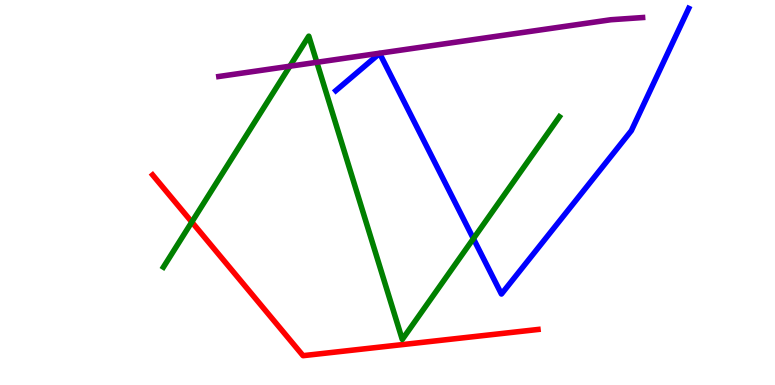[{'lines': ['blue', 'red'], 'intersections': []}, {'lines': ['green', 'red'], 'intersections': [{'x': 2.47, 'y': 4.23}]}, {'lines': ['purple', 'red'], 'intersections': []}, {'lines': ['blue', 'green'], 'intersections': [{'x': 6.11, 'y': 3.8}]}, {'lines': ['blue', 'purple'], 'intersections': []}, {'lines': ['green', 'purple'], 'intersections': [{'x': 3.74, 'y': 8.28}, {'x': 4.09, 'y': 8.38}]}]